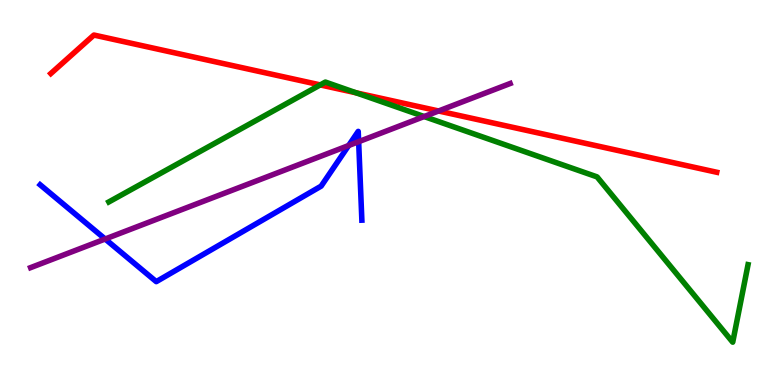[{'lines': ['blue', 'red'], 'intersections': []}, {'lines': ['green', 'red'], 'intersections': [{'x': 4.13, 'y': 7.79}, {'x': 4.6, 'y': 7.59}]}, {'lines': ['purple', 'red'], 'intersections': [{'x': 5.66, 'y': 7.12}]}, {'lines': ['blue', 'green'], 'intersections': []}, {'lines': ['blue', 'purple'], 'intersections': [{'x': 1.36, 'y': 3.79}, {'x': 4.5, 'y': 6.22}, {'x': 4.63, 'y': 6.32}]}, {'lines': ['green', 'purple'], 'intersections': [{'x': 5.47, 'y': 6.97}]}]